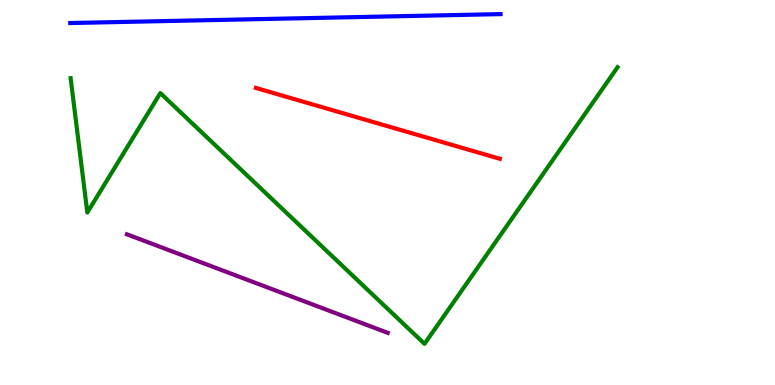[{'lines': ['blue', 'red'], 'intersections': []}, {'lines': ['green', 'red'], 'intersections': []}, {'lines': ['purple', 'red'], 'intersections': []}, {'lines': ['blue', 'green'], 'intersections': []}, {'lines': ['blue', 'purple'], 'intersections': []}, {'lines': ['green', 'purple'], 'intersections': []}]